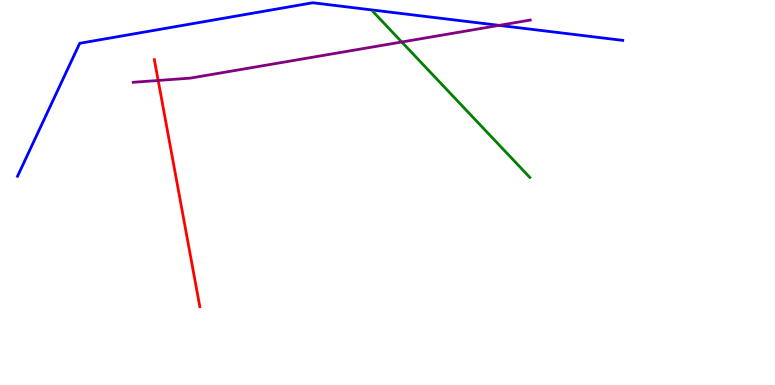[{'lines': ['blue', 'red'], 'intersections': []}, {'lines': ['green', 'red'], 'intersections': []}, {'lines': ['purple', 'red'], 'intersections': [{'x': 2.04, 'y': 7.91}]}, {'lines': ['blue', 'green'], 'intersections': []}, {'lines': ['blue', 'purple'], 'intersections': [{'x': 6.44, 'y': 9.34}]}, {'lines': ['green', 'purple'], 'intersections': [{'x': 5.18, 'y': 8.91}]}]